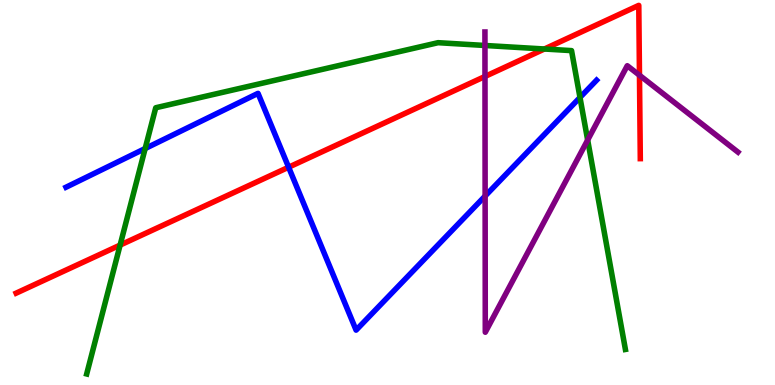[{'lines': ['blue', 'red'], 'intersections': [{'x': 3.72, 'y': 5.66}]}, {'lines': ['green', 'red'], 'intersections': [{'x': 1.55, 'y': 3.63}, {'x': 7.02, 'y': 8.73}]}, {'lines': ['purple', 'red'], 'intersections': [{'x': 6.26, 'y': 8.01}, {'x': 8.25, 'y': 8.05}]}, {'lines': ['blue', 'green'], 'intersections': [{'x': 1.87, 'y': 6.14}, {'x': 7.48, 'y': 7.47}]}, {'lines': ['blue', 'purple'], 'intersections': [{'x': 6.26, 'y': 4.91}]}, {'lines': ['green', 'purple'], 'intersections': [{'x': 6.26, 'y': 8.82}, {'x': 7.58, 'y': 6.36}]}]